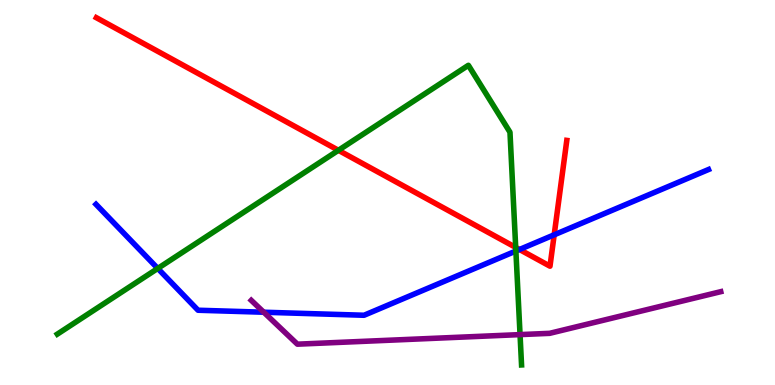[{'lines': ['blue', 'red'], 'intersections': [{'x': 6.7, 'y': 3.52}, {'x': 7.15, 'y': 3.9}]}, {'lines': ['green', 'red'], 'intersections': [{'x': 4.37, 'y': 6.1}, {'x': 6.65, 'y': 3.57}]}, {'lines': ['purple', 'red'], 'intersections': []}, {'lines': ['blue', 'green'], 'intersections': [{'x': 2.04, 'y': 3.03}, {'x': 6.66, 'y': 3.48}]}, {'lines': ['blue', 'purple'], 'intersections': [{'x': 3.4, 'y': 1.89}]}, {'lines': ['green', 'purple'], 'intersections': [{'x': 6.71, 'y': 1.31}]}]